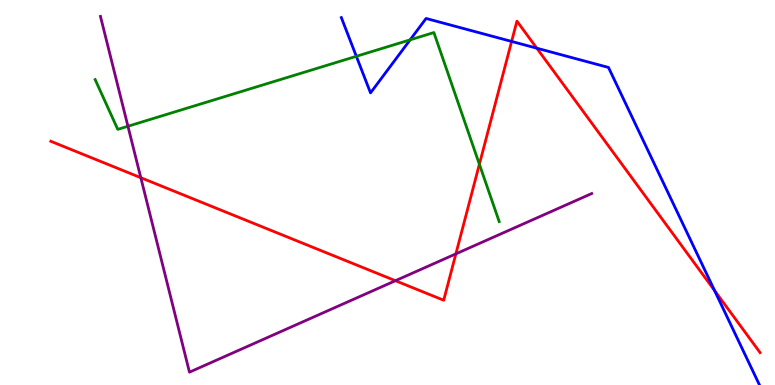[{'lines': ['blue', 'red'], 'intersections': [{'x': 6.6, 'y': 8.92}, {'x': 6.93, 'y': 8.75}, {'x': 9.22, 'y': 2.45}]}, {'lines': ['green', 'red'], 'intersections': [{'x': 6.19, 'y': 5.73}]}, {'lines': ['purple', 'red'], 'intersections': [{'x': 1.82, 'y': 5.38}, {'x': 5.1, 'y': 2.71}, {'x': 5.88, 'y': 3.41}]}, {'lines': ['blue', 'green'], 'intersections': [{'x': 4.6, 'y': 8.54}, {'x': 5.29, 'y': 8.97}]}, {'lines': ['blue', 'purple'], 'intersections': []}, {'lines': ['green', 'purple'], 'intersections': [{'x': 1.65, 'y': 6.72}]}]